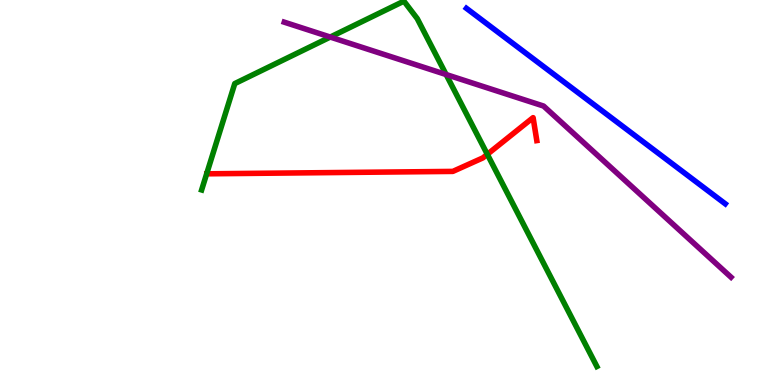[{'lines': ['blue', 'red'], 'intersections': []}, {'lines': ['green', 'red'], 'intersections': [{'x': 6.29, 'y': 5.99}]}, {'lines': ['purple', 'red'], 'intersections': []}, {'lines': ['blue', 'green'], 'intersections': []}, {'lines': ['blue', 'purple'], 'intersections': []}, {'lines': ['green', 'purple'], 'intersections': [{'x': 4.26, 'y': 9.04}, {'x': 5.76, 'y': 8.06}]}]